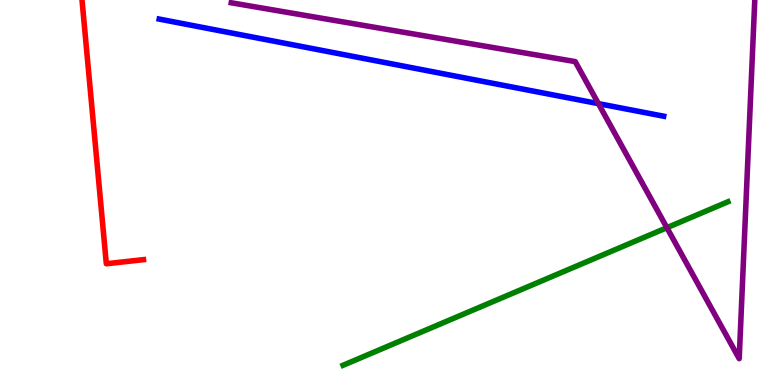[{'lines': ['blue', 'red'], 'intersections': []}, {'lines': ['green', 'red'], 'intersections': []}, {'lines': ['purple', 'red'], 'intersections': []}, {'lines': ['blue', 'green'], 'intersections': []}, {'lines': ['blue', 'purple'], 'intersections': [{'x': 7.72, 'y': 7.31}]}, {'lines': ['green', 'purple'], 'intersections': [{'x': 8.61, 'y': 4.09}]}]